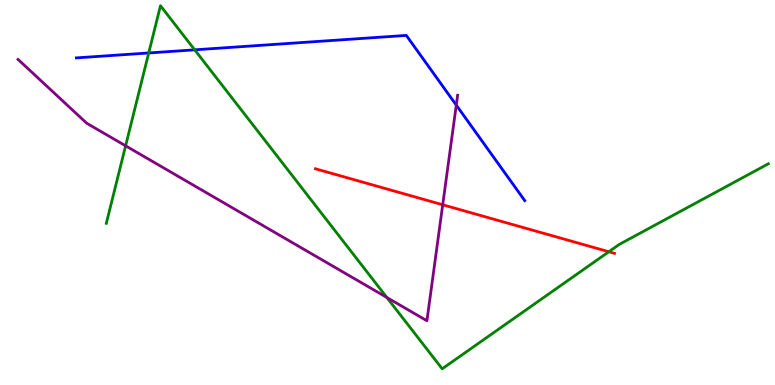[{'lines': ['blue', 'red'], 'intersections': []}, {'lines': ['green', 'red'], 'intersections': [{'x': 7.86, 'y': 3.46}]}, {'lines': ['purple', 'red'], 'intersections': [{'x': 5.71, 'y': 4.68}]}, {'lines': ['blue', 'green'], 'intersections': [{'x': 1.92, 'y': 8.62}, {'x': 2.51, 'y': 8.71}]}, {'lines': ['blue', 'purple'], 'intersections': [{'x': 5.89, 'y': 7.27}]}, {'lines': ['green', 'purple'], 'intersections': [{'x': 1.62, 'y': 6.21}, {'x': 4.99, 'y': 2.27}]}]